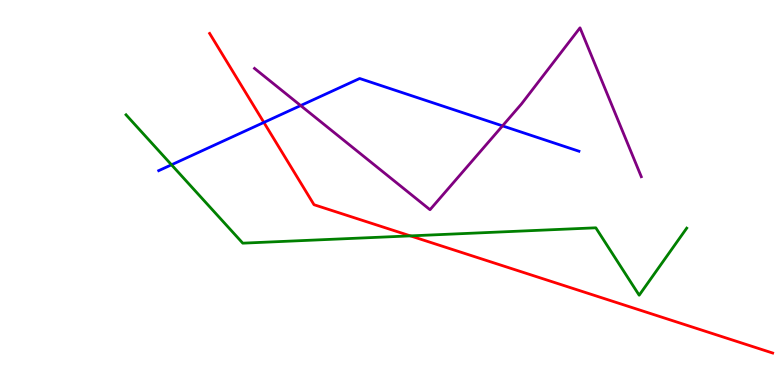[{'lines': ['blue', 'red'], 'intersections': [{'x': 3.4, 'y': 6.82}]}, {'lines': ['green', 'red'], 'intersections': [{'x': 5.3, 'y': 3.87}]}, {'lines': ['purple', 'red'], 'intersections': []}, {'lines': ['blue', 'green'], 'intersections': [{'x': 2.21, 'y': 5.72}]}, {'lines': ['blue', 'purple'], 'intersections': [{'x': 3.88, 'y': 7.26}, {'x': 6.48, 'y': 6.73}]}, {'lines': ['green', 'purple'], 'intersections': []}]